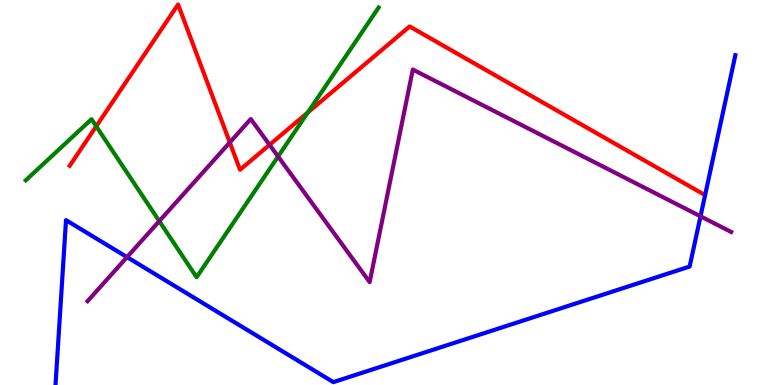[{'lines': ['blue', 'red'], 'intersections': []}, {'lines': ['green', 'red'], 'intersections': [{'x': 1.24, 'y': 6.72}, {'x': 3.97, 'y': 7.08}]}, {'lines': ['purple', 'red'], 'intersections': [{'x': 2.97, 'y': 6.3}, {'x': 3.48, 'y': 6.24}]}, {'lines': ['blue', 'green'], 'intersections': []}, {'lines': ['blue', 'purple'], 'intersections': [{'x': 1.64, 'y': 3.32}, {'x': 9.04, 'y': 4.38}]}, {'lines': ['green', 'purple'], 'intersections': [{'x': 2.06, 'y': 4.26}, {'x': 3.59, 'y': 5.93}]}]